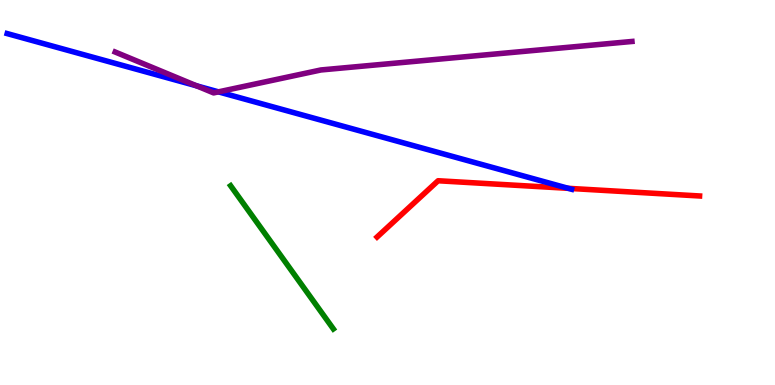[{'lines': ['blue', 'red'], 'intersections': [{'x': 7.33, 'y': 5.11}]}, {'lines': ['green', 'red'], 'intersections': []}, {'lines': ['purple', 'red'], 'intersections': []}, {'lines': ['blue', 'green'], 'intersections': []}, {'lines': ['blue', 'purple'], 'intersections': [{'x': 2.54, 'y': 7.77}, {'x': 2.82, 'y': 7.61}]}, {'lines': ['green', 'purple'], 'intersections': []}]